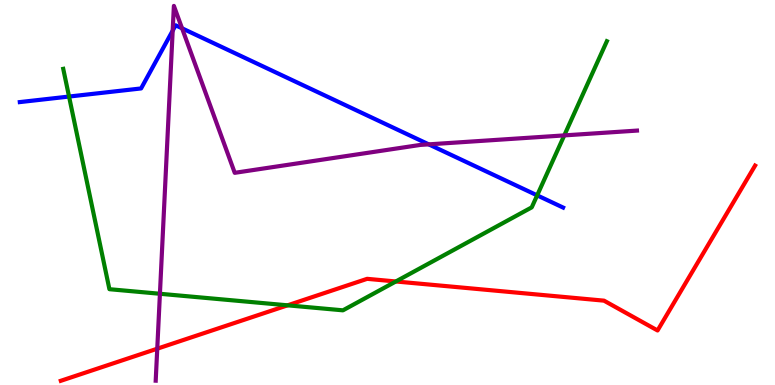[{'lines': ['blue', 'red'], 'intersections': []}, {'lines': ['green', 'red'], 'intersections': [{'x': 3.71, 'y': 2.07}, {'x': 5.11, 'y': 2.69}]}, {'lines': ['purple', 'red'], 'intersections': [{'x': 2.03, 'y': 0.943}]}, {'lines': ['blue', 'green'], 'intersections': [{'x': 0.891, 'y': 7.49}, {'x': 6.93, 'y': 4.93}]}, {'lines': ['blue', 'purple'], 'intersections': [{'x': 2.23, 'y': 9.2}, {'x': 2.35, 'y': 9.26}, {'x': 5.53, 'y': 6.25}]}, {'lines': ['green', 'purple'], 'intersections': [{'x': 2.06, 'y': 2.37}, {'x': 7.28, 'y': 6.48}]}]